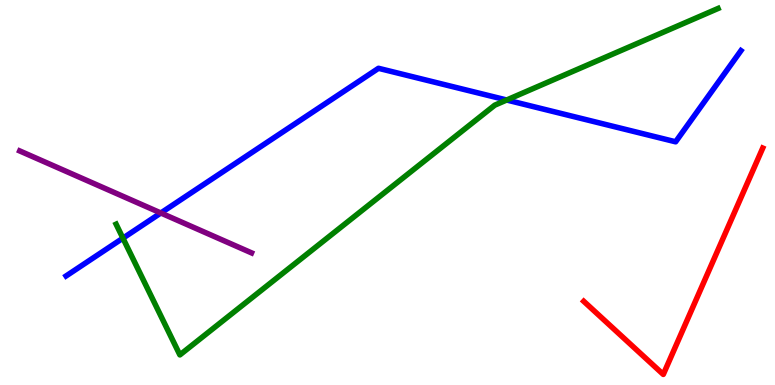[{'lines': ['blue', 'red'], 'intersections': []}, {'lines': ['green', 'red'], 'intersections': []}, {'lines': ['purple', 'red'], 'intersections': []}, {'lines': ['blue', 'green'], 'intersections': [{'x': 1.59, 'y': 3.81}, {'x': 6.54, 'y': 7.4}]}, {'lines': ['blue', 'purple'], 'intersections': [{'x': 2.08, 'y': 4.47}]}, {'lines': ['green', 'purple'], 'intersections': []}]